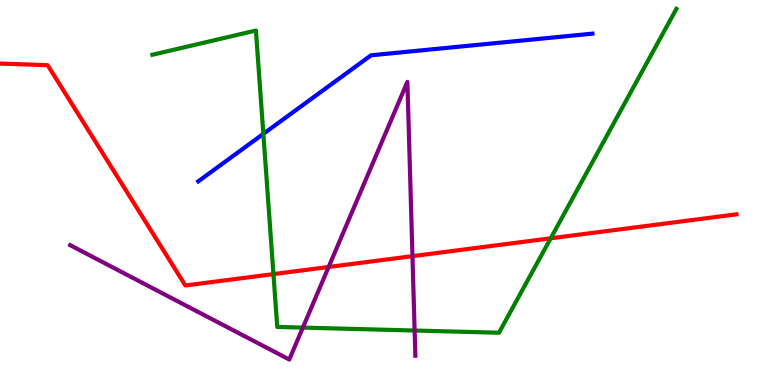[{'lines': ['blue', 'red'], 'intersections': []}, {'lines': ['green', 'red'], 'intersections': [{'x': 3.53, 'y': 2.88}, {'x': 7.11, 'y': 3.81}]}, {'lines': ['purple', 'red'], 'intersections': [{'x': 4.24, 'y': 3.07}, {'x': 5.32, 'y': 3.35}]}, {'lines': ['blue', 'green'], 'intersections': [{'x': 3.4, 'y': 6.52}]}, {'lines': ['blue', 'purple'], 'intersections': []}, {'lines': ['green', 'purple'], 'intersections': [{'x': 3.91, 'y': 1.49}, {'x': 5.35, 'y': 1.41}]}]